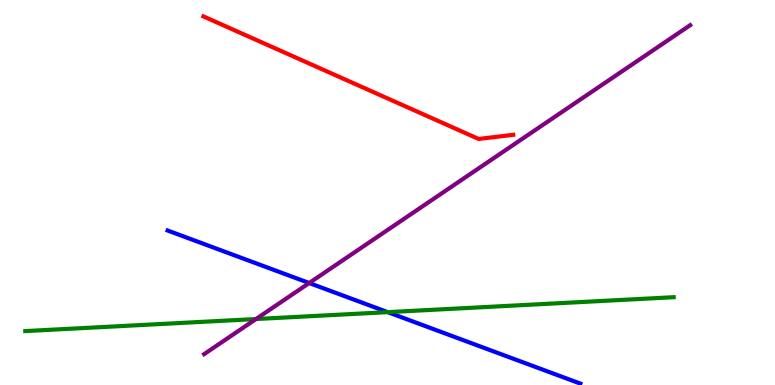[{'lines': ['blue', 'red'], 'intersections': []}, {'lines': ['green', 'red'], 'intersections': []}, {'lines': ['purple', 'red'], 'intersections': []}, {'lines': ['blue', 'green'], 'intersections': [{'x': 5.0, 'y': 1.89}]}, {'lines': ['blue', 'purple'], 'intersections': [{'x': 3.99, 'y': 2.65}]}, {'lines': ['green', 'purple'], 'intersections': [{'x': 3.3, 'y': 1.71}]}]